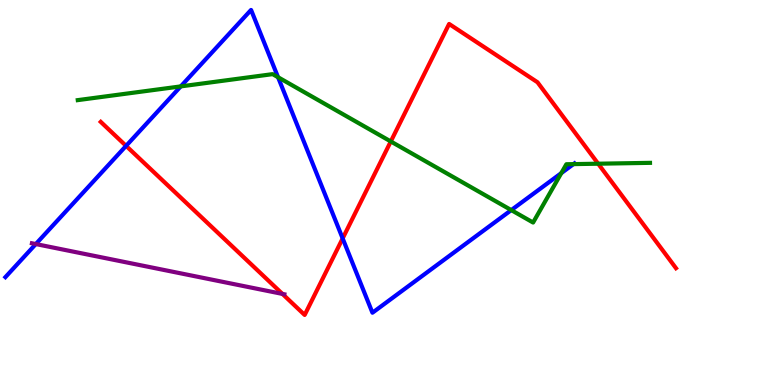[{'lines': ['blue', 'red'], 'intersections': [{'x': 1.63, 'y': 6.21}, {'x': 4.42, 'y': 3.81}]}, {'lines': ['green', 'red'], 'intersections': [{'x': 5.04, 'y': 6.33}, {'x': 7.72, 'y': 5.75}]}, {'lines': ['purple', 'red'], 'intersections': [{'x': 3.64, 'y': 2.37}]}, {'lines': ['blue', 'green'], 'intersections': [{'x': 2.33, 'y': 7.76}, {'x': 3.59, 'y': 7.99}, {'x': 6.6, 'y': 4.54}, {'x': 7.24, 'y': 5.5}, {'x': 7.4, 'y': 5.74}]}, {'lines': ['blue', 'purple'], 'intersections': [{'x': 0.462, 'y': 3.66}]}, {'lines': ['green', 'purple'], 'intersections': []}]